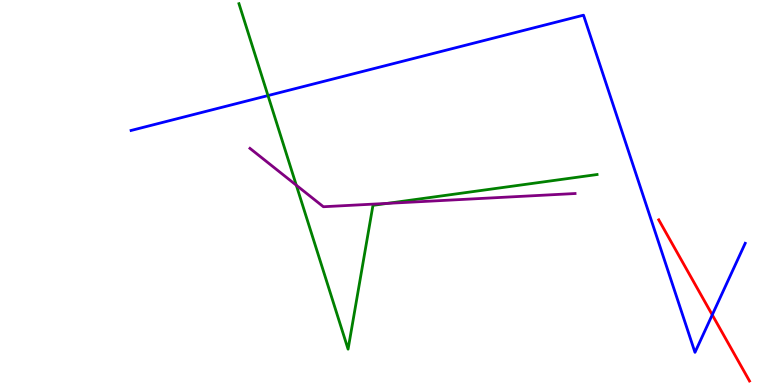[{'lines': ['blue', 'red'], 'intersections': [{'x': 9.19, 'y': 1.82}]}, {'lines': ['green', 'red'], 'intersections': []}, {'lines': ['purple', 'red'], 'intersections': []}, {'lines': ['blue', 'green'], 'intersections': [{'x': 3.46, 'y': 7.52}]}, {'lines': ['blue', 'purple'], 'intersections': []}, {'lines': ['green', 'purple'], 'intersections': [{'x': 3.82, 'y': 5.19}, {'x': 5.0, 'y': 4.72}]}]